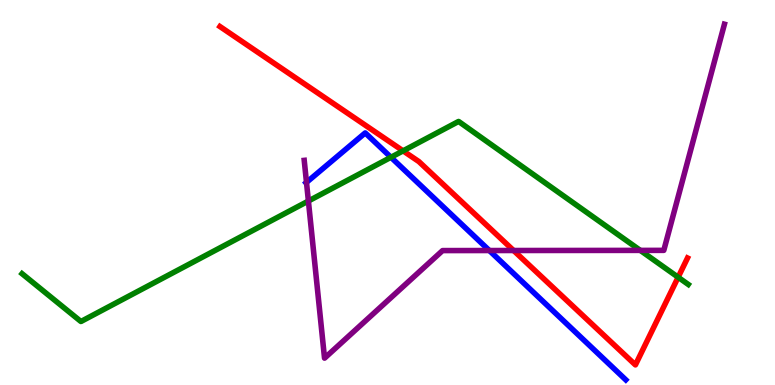[{'lines': ['blue', 'red'], 'intersections': []}, {'lines': ['green', 'red'], 'intersections': [{'x': 5.2, 'y': 6.08}, {'x': 8.75, 'y': 2.8}]}, {'lines': ['purple', 'red'], 'intersections': [{'x': 6.63, 'y': 3.49}]}, {'lines': ['blue', 'green'], 'intersections': [{'x': 5.04, 'y': 5.91}]}, {'lines': ['blue', 'purple'], 'intersections': [{'x': 3.95, 'y': 5.26}, {'x': 6.31, 'y': 3.49}]}, {'lines': ['green', 'purple'], 'intersections': [{'x': 3.98, 'y': 4.78}, {'x': 8.26, 'y': 3.5}]}]